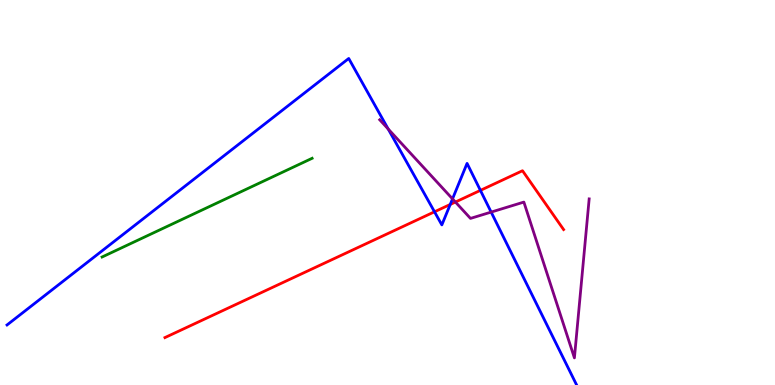[{'lines': ['blue', 'red'], 'intersections': [{'x': 5.61, 'y': 4.5}, {'x': 5.81, 'y': 4.69}, {'x': 6.2, 'y': 5.06}]}, {'lines': ['green', 'red'], 'intersections': []}, {'lines': ['purple', 'red'], 'intersections': [{'x': 5.88, 'y': 4.75}]}, {'lines': ['blue', 'green'], 'intersections': []}, {'lines': ['blue', 'purple'], 'intersections': [{'x': 5.01, 'y': 6.65}, {'x': 5.84, 'y': 4.83}, {'x': 6.34, 'y': 4.49}]}, {'lines': ['green', 'purple'], 'intersections': []}]